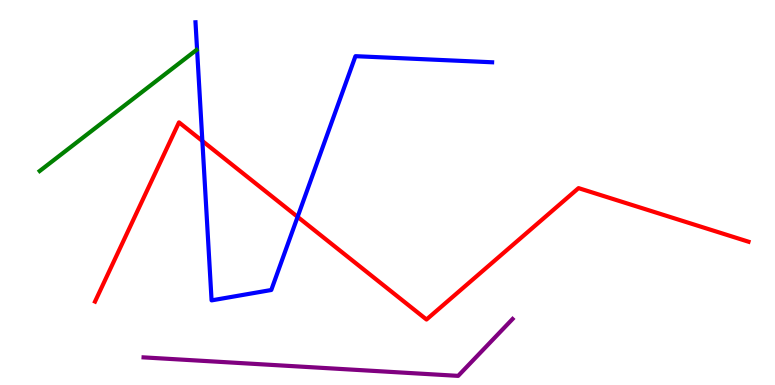[{'lines': ['blue', 'red'], 'intersections': [{'x': 2.61, 'y': 6.34}, {'x': 3.84, 'y': 4.37}]}, {'lines': ['green', 'red'], 'intersections': []}, {'lines': ['purple', 'red'], 'intersections': []}, {'lines': ['blue', 'green'], 'intersections': []}, {'lines': ['blue', 'purple'], 'intersections': []}, {'lines': ['green', 'purple'], 'intersections': []}]